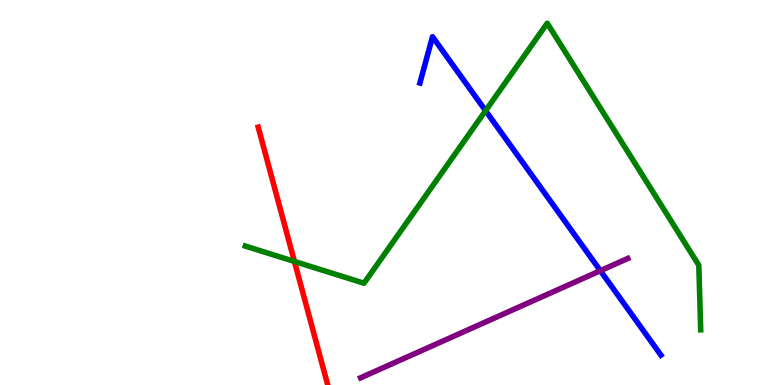[{'lines': ['blue', 'red'], 'intersections': []}, {'lines': ['green', 'red'], 'intersections': [{'x': 3.8, 'y': 3.21}]}, {'lines': ['purple', 'red'], 'intersections': []}, {'lines': ['blue', 'green'], 'intersections': [{'x': 6.27, 'y': 7.12}]}, {'lines': ['blue', 'purple'], 'intersections': [{'x': 7.75, 'y': 2.97}]}, {'lines': ['green', 'purple'], 'intersections': []}]